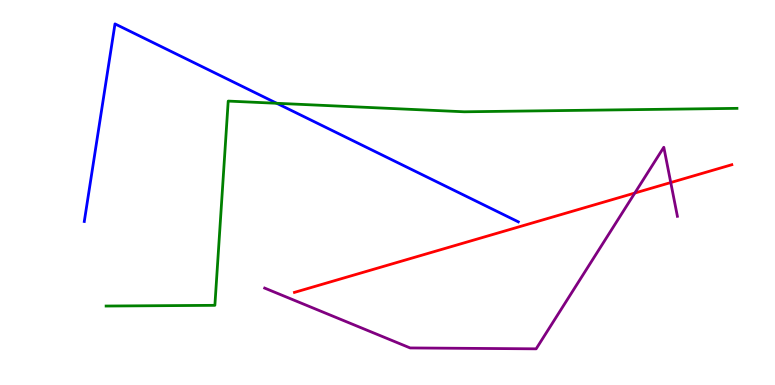[{'lines': ['blue', 'red'], 'intersections': []}, {'lines': ['green', 'red'], 'intersections': []}, {'lines': ['purple', 'red'], 'intersections': [{'x': 8.19, 'y': 4.99}, {'x': 8.65, 'y': 5.26}]}, {'lines': ['blue', 'green'], 'intersections': [{'x': 3.57, 'y': 7.32}]}, {'lines': ['blue', 'purple'], 'intersections': []}, {'lines': ['green', 'purple'], 'intersections': []}]